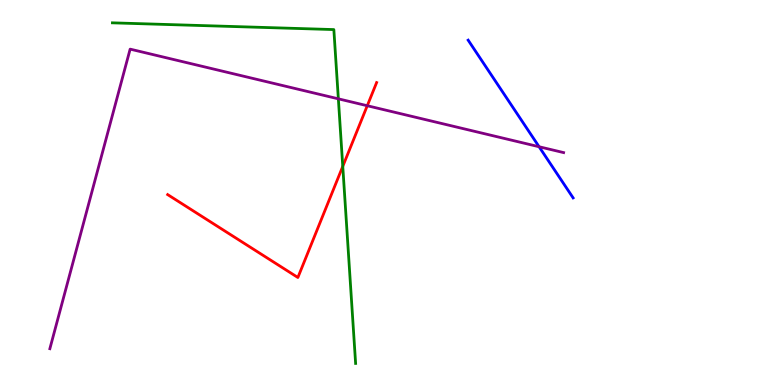[{'lines': ['blue', 'red'], 'intersections': []}, {'lines': ['green', 'red'], 'intersections': [{'x': 4.42, 'y': 5.68}]}, {'lines': ['purple', 'red'], 'intersections': [{'x': 4.74, 'y': 7.25}]}, {'lines': ['blue', 'green'], 'intersections': []}, {'lines': ['blue', 'purple'], 'intersections': [{'x': 6.96, 'y': 6.19}]}, {'lines': ['green', 'purple'], 'intersections': [{'x': 4.37, 'y': 7.43}]}]